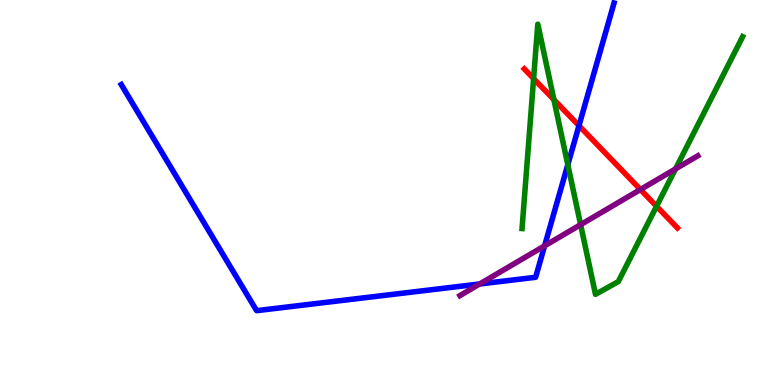[{'lines': ['blue', 'red'], 'intersections': [{'x': 7.47, 'y': 6.74}]}, {'lines': ['green', 'red'], 'intersections': [{'x': 6.89, 'y': 7.96}, {'x': 7.15, 'y': 7.41}, {'x': 8.47, 'y': 4.64}]}, {'lines': ['purple', 'red'], 'intersections': [{'x': 8.26, 'y': 5.08}]}, {'lines': ['blue', 'green'], 'intersections': [{'x': 7.33, 'y': 5.72}]}, {'lines': ['blue', 'purple'], 'intersections': [{'x': 6.19, 'y': 2.62}, {'x': 7.03, 'y': 3.61}]}, {'lines': ['green', 'purple'], 'intersections': [{'x': 7.49, 'y': 4.16}, {'x': 8.72, 'y': 5.61}]}]